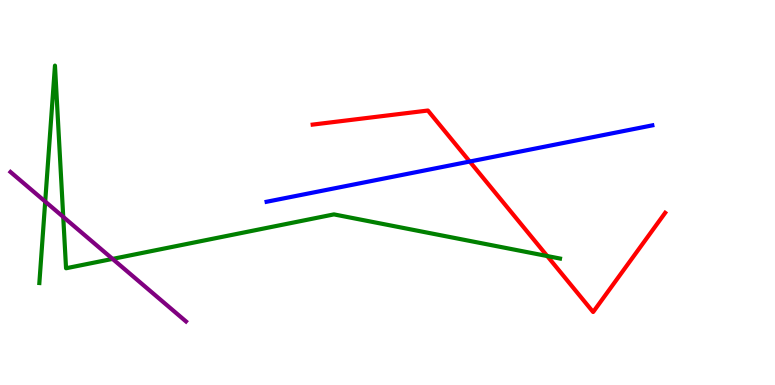[{'lines': ['blue', 'red'], 'intersections': [{'x': 6.06, 'y': 5.8}]}, {'lines': ['green', 'red'], 'intersections': [{'x': 7.06, 'y': 3.35}]}, {'lines': ['purple', 'red'], 'intersections': []}, {'lines': ['blue', 'green'], 'intersections': []}, {'lines': ['blue', 'purple'], 'intersections': []}, {'lines': ['green', 'purple'], 'intersections': [{'x': 0.583, 'y': 4.77}, {'x': 0.816, 'y': 4.37}, {'x': 1.45, 'y': 3.28}]}]